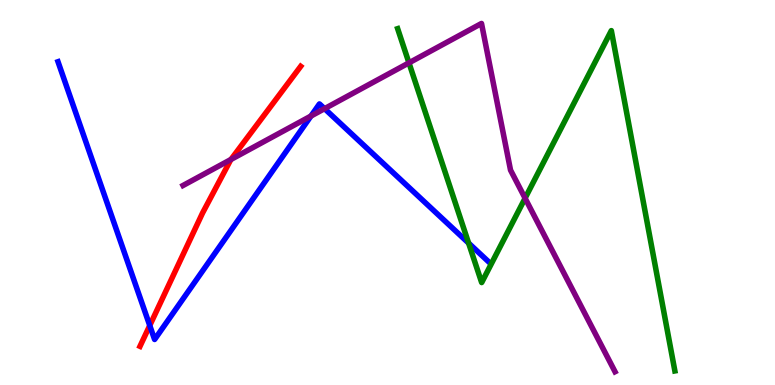[{'lines': ['blue', 'red'], 'intersections': [{'x': 1.93, 'y': 1.54}]}, {'lines': ['green', 'red'], 'intersections': []}, {'lines': ['purple', 'red'], 'intersections': [{'x': 2.98, 'y': 5.86}]}, {'lines': ['blue', 'green'], 'intersections': [{'x': 6.05, 'y': 3.69}]}, {'lines': ['blue', 'purple'], 'intersections': [{'x': 4.01, 'y': 6.99}, {'x': 4.19, 'y': 7.18}]}, {'lines': ['green', 'purple'], 'intersections': [{'x': 5.28, 'y': 8.37}, {'x': 6.78, 'y': 4.85}]}]